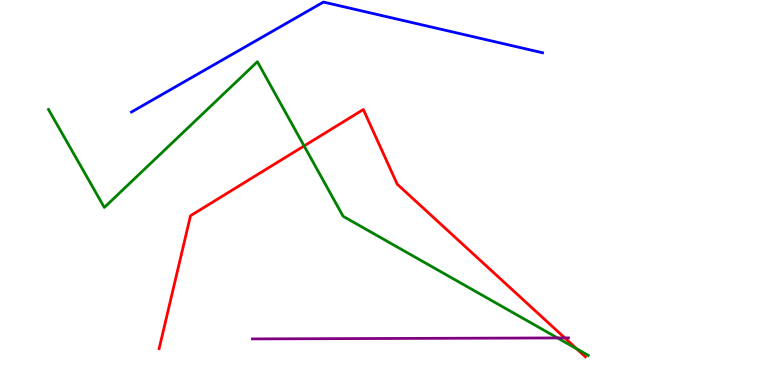[{'lines': ['blue', 'red'], 'intersections': []}, {'lines': ['green', 'red'], 'intersections': [{'x': 3.92, 'y': 6.21}, {'x': 7.44, 'y': 0.941}]}, {'lines': ['purple', 'red'], 'intersections': [{'x': 7.29, 'y': 1.22}]}, {'lines': ['blue', 'green'], 'intersections': []}, {'lines': ['blue', 'purple'], 'intersections': []}, {'lines': ['green', 'purple'], 'intersections': [{'x': 7.19, 'y': 1.22}]}]